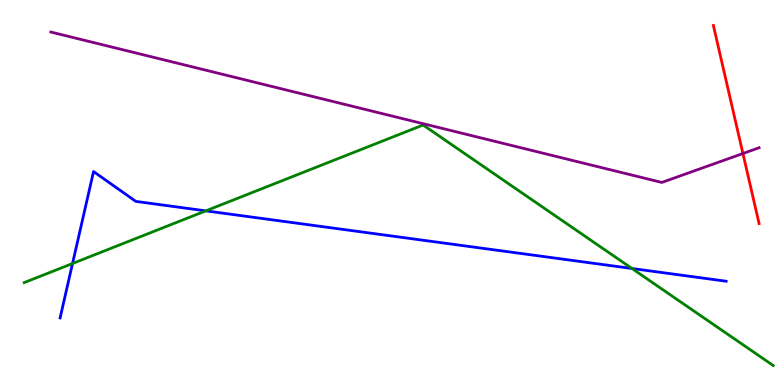[{'lines': ['blue', 'red'], 'intersections': []}, {'lines': ['green', 'red'], 'intersections': []}, {'lines': ['purple', 'red'], 'intersections': [{'x': 9.59, 'y': 6.01}]}, {'lines': ['blue', 'green'], 'intersections': [{'x': 0.936, 'y': 3.16}, {'x': 2.66, 'y': 4.52}, {'x': 8.15, 'y': 3.03}]}, {'lines': ['blue', 'purple'], 'intersections': []}, {'lines': ['green', 'purple'], 'intersections': []}]